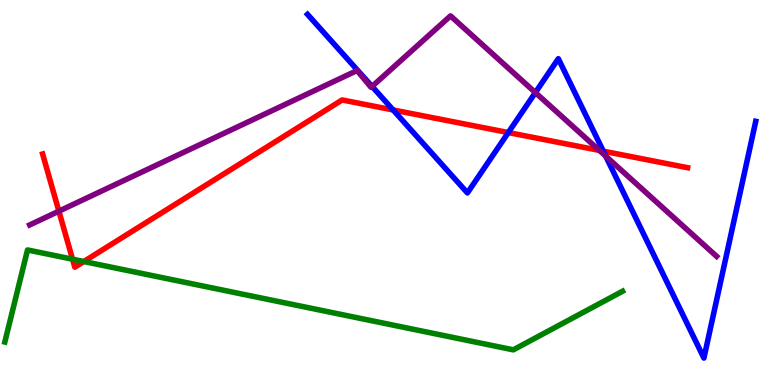[{'lines': ['blue', 'red'], 'intersections': [{'x': 5.07, 'y': 7.14}, {'x': 6.56, 'y': 6.56}, {'x': 7.78, 'y': 6.07}]}, {'lines': ['green', 'red'], 'intersections': [{'x': 0.936, 'y': 3.27}, {'x': 1.08, 'y': 3.21}]}, {'lines': ['purple', 'red'], 'intersections': [{'x': 0.76, 'y': 4.51}, {'x': 7.73, 'y': 6.09}]}, {'lines': ['blue', 'green'], 'intersections': []}, {'lines': ['blue', 'purple'], 'intersections': [{'x': 4.8, 'y': 7.75}, {'x': 6.91, 'y': 7.6}, {'x': 7.82, 'y': 5.94}]}, {'lines': ['green', 'purple'], 'intersections': []}]